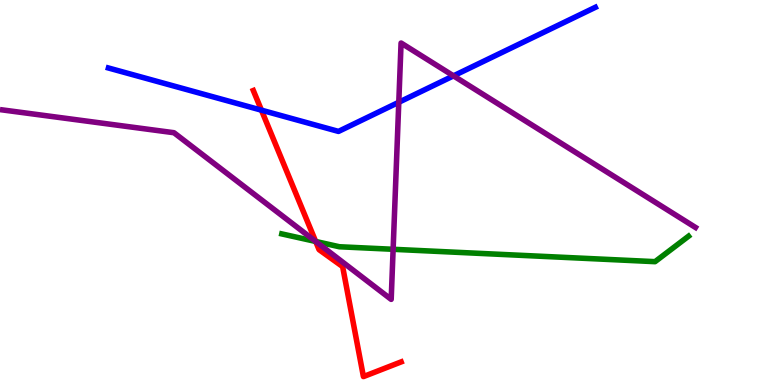[{'lines': ['blue', 'red'], 'intersections': [{'x': 3.37, 'y': 7.14}]}, {'lines': ['green', 'red'], 'intersections': [{'x': 4.07, 'y': 3.73}]}, {'lines': ['purple', 'red'], 'intersections': [{'x': 4.07, 'y': 3.73}]}, {'lines': ['blue', 'green'], 'intersections': []}, {'lines': ['blue', 'purple'], 'intersections': [{'x': 5.15, 'y': 7.34}, {'x': 5.85, 'y': 8.03}]}, {'lines': ['green', 'purple'], 'intersections': [{'x': 4.07, 'y': 3.73}, {'x': 5.07, 'y': 3.52}]}]